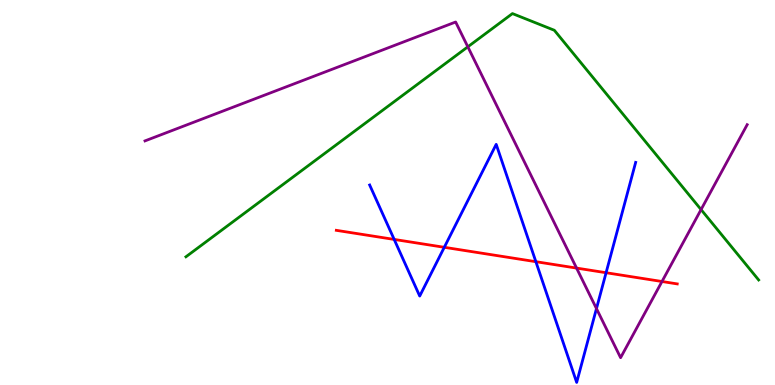[{'lines': ['blue', 'red'], 'intersections': [{'x': 5.09, 'y': 3.78}, {'x': 5.73, 'y': 3.58}, {'x': 6.91, 'y': 3.2}, {'x': 7.82, 'y': 2.92}]}, {'lines': ['green', 'red'], 'intersections': []}, {'lines': ['purple', 'red'], 'intersections': [{'x': 7.44, 'y': 3.04}, {'x': 8.54, 'y': 2.69}]}, {'lines': ['blue', 'green'], 'intersections': []}, {'lines': ['blue', 'purple'], 'intersections': [{'x': 7.7, 'y': 1.98}]}, {'lines': ['green', 'purple'], 'intersections': [{'x': 6.04, 'y': 8.78}, {'x': 9.05, 'y': 4.56}]}]